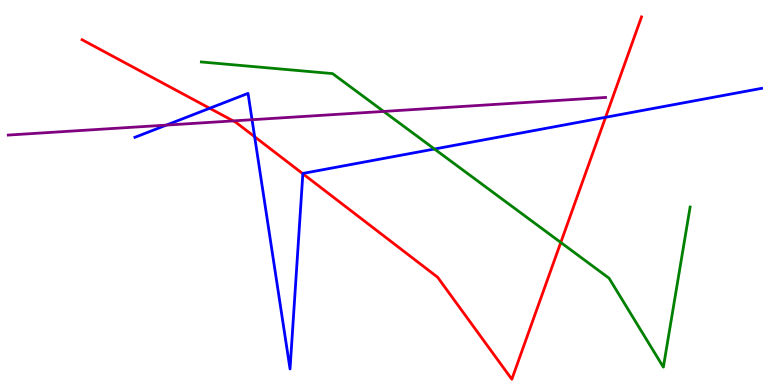[{'lines': ['blue', 'red'], 'intersections': [{'x': 2.71, 'y': 7.19}, {'x': 3.29, 'y': 6.45}, {'x': 3.91, 'y': 5.49}, {'x': 7.81, 'y': 6.95}]}, {'lines': ['green', 'red'], 'intersections': [{'x': 7.24, 'y': 3.7}]}, {'lines': ['purple', 'red'], 'intersections': [{'x': 3.01, 'y': 6.86}]}, {'lines': ['blue', 'green'], 'intersections': [{'x': 5.61, 'y': 6.13}]}, {'lines': ['blue', 'purple'], 'intersections': [{'x': 2.15, 'y': 6.75}, {'x': 3.25, 'y': 6.89}]}, {'lines': ['green', 'purple'], 'intersections': [{'x': 4.95, 'y': 7.11}]}]